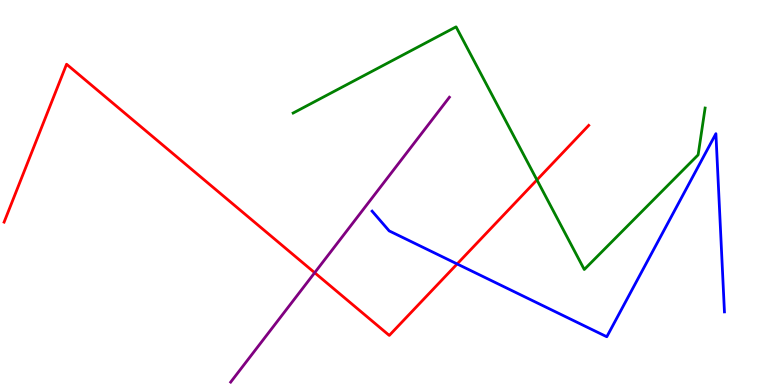[{'lines': ['blue', 'red'], 'intersections': [{'x': 5.9, 'y': 3.14}]}, {'lines': ['green', 'red'], 'intersections': [{'x': 6.93, 'y': 5.33}]}, {'lines': ['purple', 'red'], 'intersections': [{'x': 4.06, 'y': 2.92}]}, {'lines': ['blue', 'green'], 'intersections': []}, {'lines': ['blue', 'purple'], 'intersections': []}, {'lines': ['green', 'purple'], 'intersections': []}]